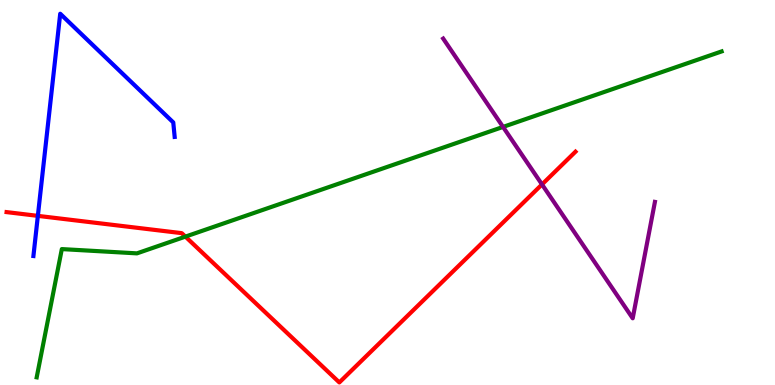[{'lines': ['blue', 'red'], 'intersections': [{'x': 0.488, 'y': 4.39}]}, {'lines': ['green', 'red'], 'intersections': [{'x': 2.39, 'y': 3.85}]}, {'lines': ['purple', 'red'], 'intersections': [{'x': 6.99, 'y': 5.21}]}, {'lines': ['blue', 'green'], 'intersections': []}, {'lines': ['blue', 'purple'], 'intersections': []}, {'lines': ['green', 'purple'], 'intersections': [{'x': 6.49, 'y': 6.7}]}]